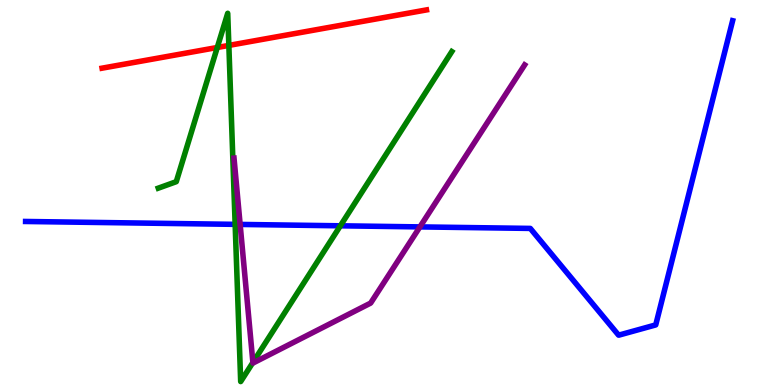[{'lines': ['blue', 'red'], 'intersections': []}, {'lines': ['green', 'red'], 'intersections': [{'x': 2.8, 'y': 8.77}, {'x': 2.95, 'y': 8.82}]}, {'lines': ['purple', 'red'], 'intersections': []}, {'lines': ['blue', 'green'], 'intersections': [{'x': 3.03, 'y': 4.17}, {'x': 4.39, 'y': 4.13}]}, {'lines': ['blue', 'purple'], 'intersections': [{'x': 3.1, 'y': 4.17}, {'x': 5.42, 'y': 4.11}]}, {'lines': ['green', 'purple'], 'intersections': [{'x': 3.26, 'y': 0.585}]}]